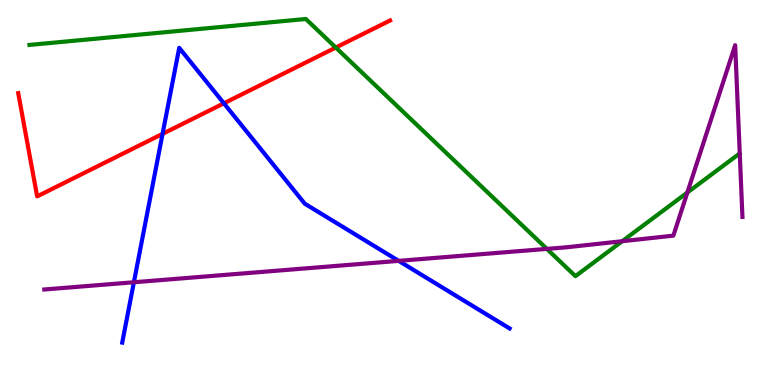[{'lines': ['blue', 'red'], 'intersections': [{'x': 2.1, 'y': 6.52}, {'x': 2.89, 'y': 7.32}]}, {'lines': ['green', 'red'], 'intersections': [{'x': 4.33, 'y': 8.77}]}, {'lines': ['purple', 'red'], 'intersections': []}, {'lines': ['blue', 'green'], 'intersections': []}, {'lines': ['blue', 'purple'], 'intersections': [{'x': 1.73, 'y': 2.67}, {'x': 5.14, 'y': 3.22}]}, {'lines': ['green', 'purple'], 'intersections': [{'x': 7.06, 'y': 3.54}, {'x': 8.03, 'y': 3.73}, {'x': 8.87, 'y': 5.0}]}]